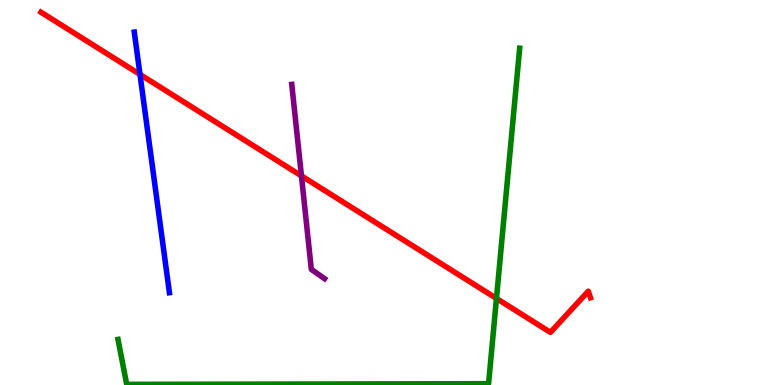[{'lines': ['blue', 'red'], 'intersections': [{'x': 1.81, 'y': 8.07}]}, {'lines': ['green', 'red'], 'intersections': [{'x': 6.41, 'y': 2.25}]}, {'lines': ['purple', 'red'], 'intersections': [{'x': 3.89, 'y': 5.43}]}, {'lines': ['blue', 'green'], 'intersections': []}, {'lines': ['blue', 'purple'], 'intersections': []}, {'lines': ['green', 'purple'], 'intersections': []}]